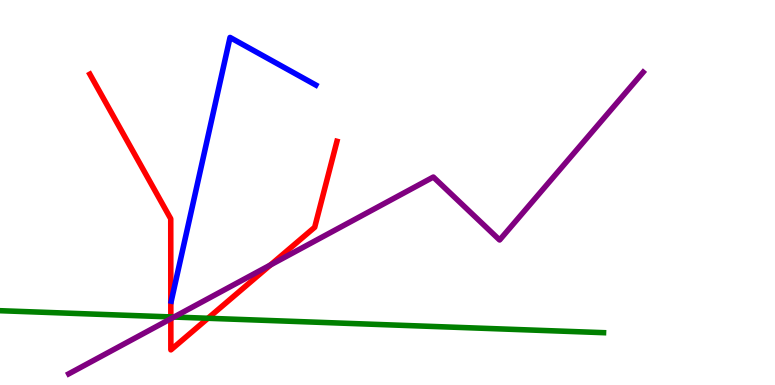[{'lines': ['blue', 'red'], 'intersections': []}, {'lines': ['green', 'red'], 'intersections': [{'x': 2.2, 'y': 1.77}, {'x': 2.68, 'y': 1.73}]}, {'lines': ['purple', 'red'], 'intersections': [{'x': 2.2, 'y': 1.72}, {'x': 3.49, 'y': 3.12}]}, {'lines': ['blue', 'green'], 'intersections': []}, {'lines': ['blue', 'purple'], 'intersections': []}, {'lines': ['green', 'purple'], 'intersections': [{'x': 2.25, 'y': 1.77}]}]